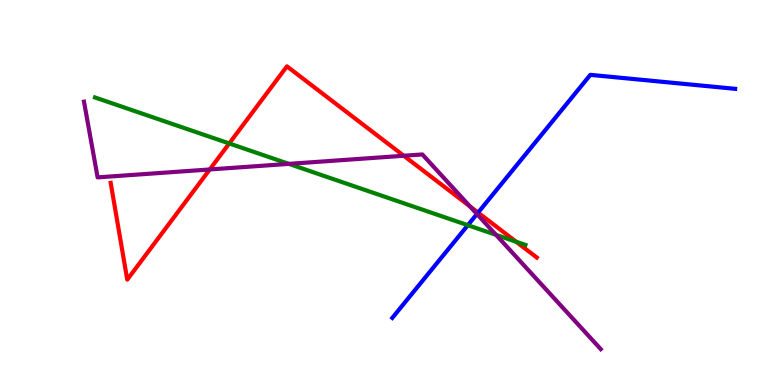[{'lines': ['blue', 'red'], 'intersections': [{'x': 6.17, 'y': 4.48}]}, {'lines': ['green', 'red'], 'intersections': [{'x': 2.96, 'y': 6.27}, {'x': 6.66, 'y': 3.72}]}, {'lines': ['purple', 'red'], 'intersections': [{'x': 2.71, 'y': 5.6}, {'x': 5.21, 'y': 5.95}, {'x': 6.06, 'y': 4.64}]}, {'lines': ['blue', 'green'], 'intersections': [{'x': 6.04, 'y': 4.15}]}, {'lines': ['blue', 'purple'], 'intersections': [{'x': 6.15, 'y': 4.44}]}, {'lines': ['green', 'purple'], 'intersections': [{'x': 3.73, 'y': 5.74}, {'x': 6.4, 'y': 3.9}]}]